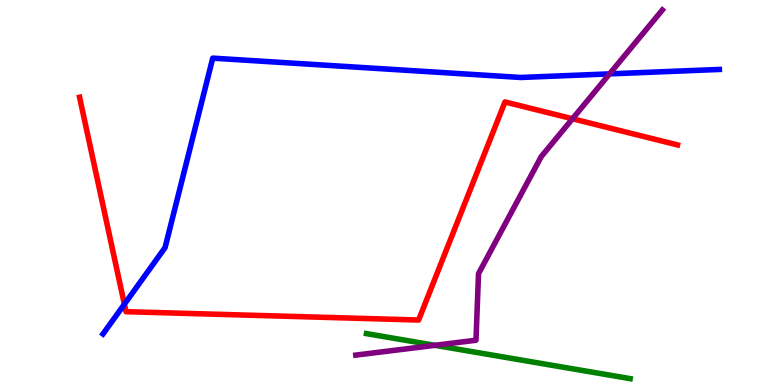[{'lines': ['blue', 'red'], 'intersections': [{'x': 1.6, 'y': 2.1}]}, {'lines': ['green', 'red'], 'intersections': []}, {'lines': ['purple', 'red'], 'intersections': [{'x': 7.39, 'y': 6.92}]}, {'lines': ['blue', 'green'], 'intersections': []}, {'lines': ['blue', 'purple'], 'intersections': [{'x': 7.87, 'y': 8.08}]}, {'lines': ['green', 'purple'], 'intersections': [{'x': 5.61, 'y': 1.03}]}]